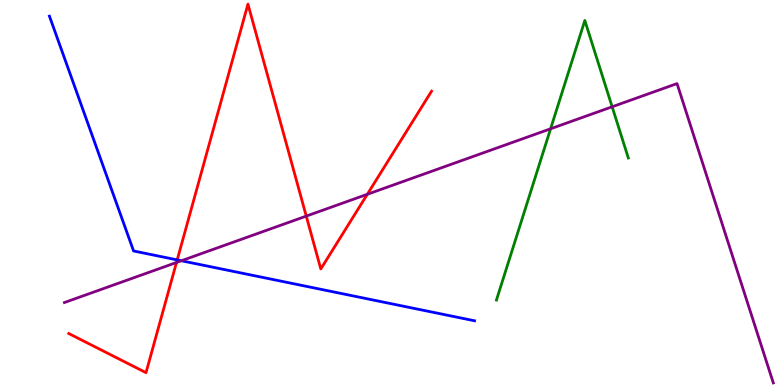[{'lines': ['blue', 'red'], 'intersections': [{'x': 2.29, 'y': 3.25}]}, {'lines': ['green', 'red'], 'intersections': []}, {'lines': ['purple', 'red'], 'intersections': [{'x': 2.28, 'y': 3.18}, {'x': 3.95, 'y': 4.39}, {'x': 4.74, 'y': 4.95}]}, {'lines': ['blue', 'green'], 'intersections': []}, {'lines': ['blue', 'purple'], 'intersections': [{'x': 2.34, 'y': 3.23}]}, {'lines': ['green', 'purple'], 'intersections': [{'x': 7.1, 'y': 6.65}, {'x': 7.9, 'y': 7.23}]}]